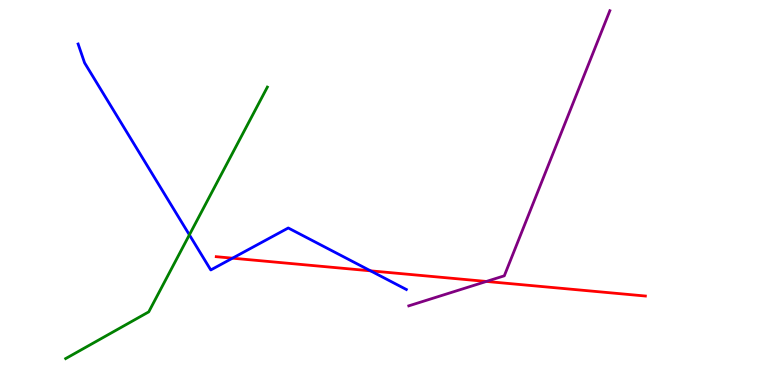[{'lines': ['blue', 'red'], 'intersections': [{'x': 3.0, 'y': 3.29}, {'x': 4.78, 'y': 2.97}]}, {'lines': ['green', 'red'], 'intersections': []}, {'lines': ['purple', 'red'], 'intersections': [{'x': 6.28, 'y': 2.69}]}, {'lines': ['blue', 'green'], 'intersections': [{'x': 2.44, 'y': 3.9}]}, {'lines': ['blue', 'purple'], 'intersections': []}, {'lines': ['green', 'purple'], 'intersections': []}]